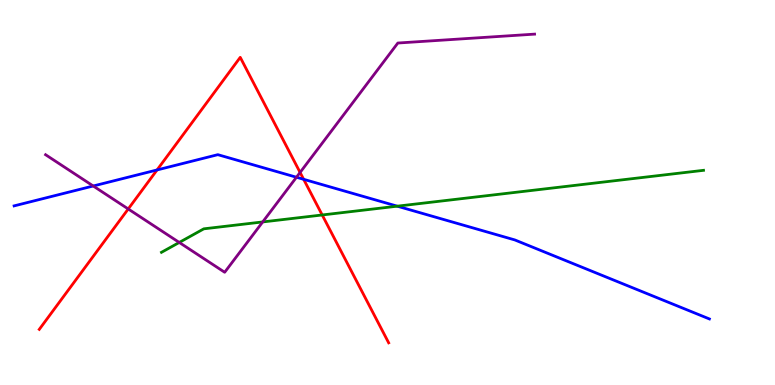[{'lines': ['blue', 'red'], 'intersections': [{'x': 2.03, 'y': 5.59}, {'x': 3.92, 'y': 5.34}]}, {'lines': ['green', 'red'], 'intersections': [{'x': 4.16, 'y': 4.42}]}, {'lines': ['purple', 'red'], 'intersections': [{'x': 1.65, 'y': 4.57}, {'x': 3.87, 'y': 5.52}]}, {'lines': ['blue', 'green'], 'intersections': [{'x': 5.13, 'y': 4.64}]}, {'lines': ['blue', 'purple'], 'intersections': [{'x': 1.2, 'y': 5.17}, {'x': 3.83, 'y': 5.4}]}, {'lines': ['green', 'purple'], 'intersections': [{'x': 2.31, 'y': 3.7}, {'x': 3.39, 'y': 4.24}]}]